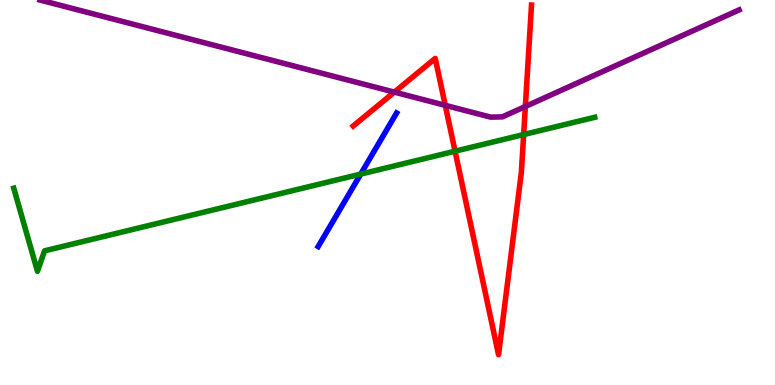[{'lines': ['blue', 'red'], 'intersections': []}, {'lines': ['green', 'red'], 'intersections': [{'x': 5.87, 'y': 6.07}, {'x': 6.76, 'y': 6.51}]}, {'lines': ['purple', 'red'], 'intersections': [{'x': 5.09, 'y': 7.61}, {'x': 5.75, 'y': 7.26}, {'x': 6.78, 'y': 7.23}]}, {'lines': ['blue', 'green'], 'intersections': [{'x': 4.65, 'y': 5.48}]}, {'lines': ['blue', 'purple'], 'intersections': []}, {'lines': ['green', 'purple'], 'intersections': []}]